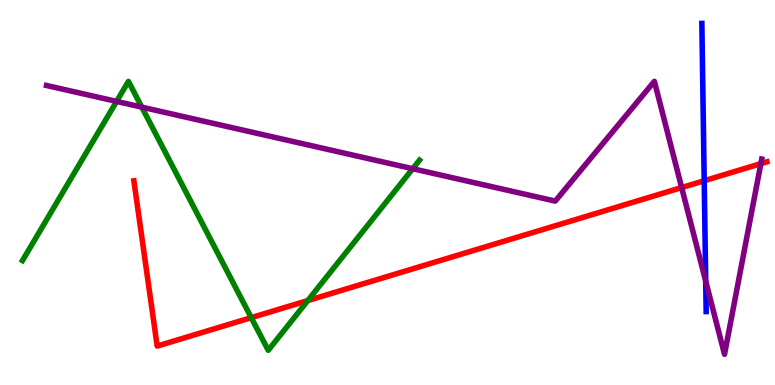[{'lines': ['blue', 'red'], 'intersections': [{'x': 9.09, 'y': 5.31}]}, {'lines': ['green', 'red'], 'intersections': [{'x': 3.24, 'y': 1.75}, {'x': 3.97, 'y': 2.19}]}, {'lines': ['purple', 'red'], 'intersections': [{'x': 8.8, 'y': 5.13}, {'x': 9.82, 'y': 5.75}]}, {'lines': ['blue', 'green'], 'intersections': []}, {'lines': ['blue', 'purple'], 'intersections': [{'x': 9.11, 'y': 2.7}]}, {'lines': ['green', 'purple'], 'intersections': [{'x': 1.5, 'y': 7.37}, {'x': 1.83, 'y': 7.22}, {'x': 5.33, 'y': 5.62}]}]